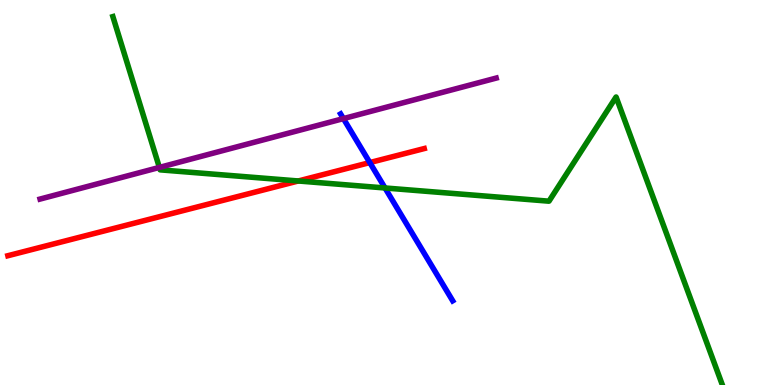[{'lines': ['blue', 'red'], 'intersections': [{'x': 4.77, 'y': 5.78}]}, {'lines': ['green', 'red'], 'intersections': [{'x': 3.85, 'y': 5.3}]}, {'lines': ['purple', 'red'], 'intersections': []}, {'lines': ['blue', 'green'], 'intersections': [{'x': 4.97, 'y': 5.12}]}, {'lines': ['blue', 'purple'], 'intersections': [{'x': 4.43, 'y': 6.92}]}, {'lines': ['green', 'purple'], 'intersections': [{'x': 2.06, 'y': 5.65}]}]